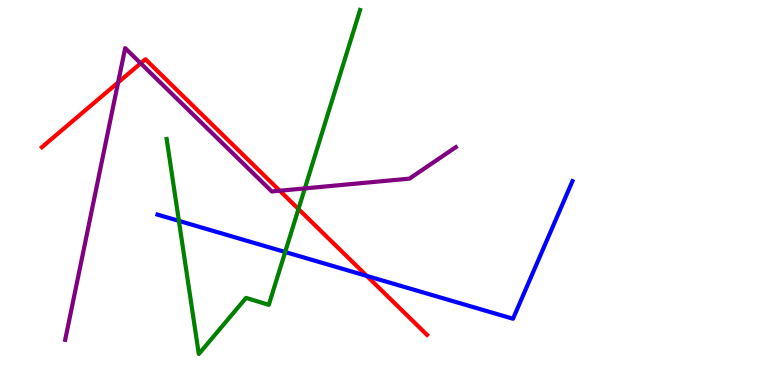[{'lines': ['blue', 'red'], 'intersections': [{'x': 4.73, 'y': 2.83}]}, {'lines': ['green', 'red'], 'intersections': [{'x': 3.85, 'y': 4.57}]}, {'lines': ['purple', 'red'], 'intersections': [{'x': 1.52, 'y': 7.86}, {'x': 1.82, 'y': 8.36}, {'x': 3.61, 'y': 5.05}]}, {'lines': ['blue', 'green'], 'intersections': [{'x': 2.31, 'y': 4.26}, {'x': 3.68, 'y': 3.45}]}, {'lines': ['blue', 'purple'], 'intersections': []}, {'lines': ['green', 'purple'], 'intersections': [{'x': 3.93, 'y': 5.11}]}]